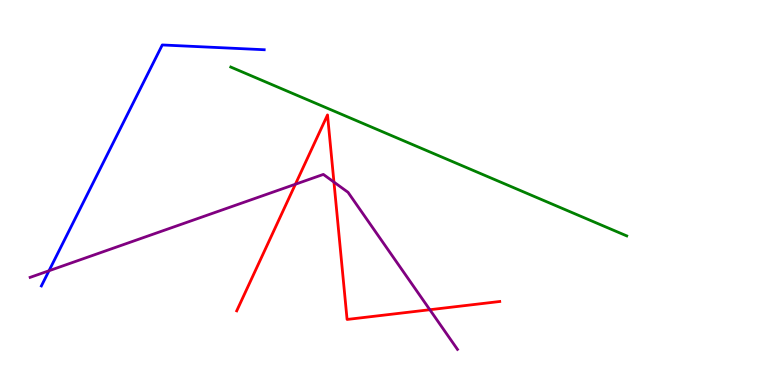[{'lines': ['blue', 'red'], 'intersections': []}, {'lines': ['green', 'red'], 'intersections': []}, {'lines': ['purple', 'red'], 'intersections': [{'x': 3.81, 'y': 5.21}, {'x': 4.31, 'y': 5.27}, {'x': 5.55, 'y': 1.96}]}, {'lines': ['blue', 'green'], 'intersections': []}, {'lines': ['blue', 'purple'], 'intersections': [{'x': 0.632, 'y': 2.97}]}, {'lines': ['green', 'purple'], 'intersections': []}]